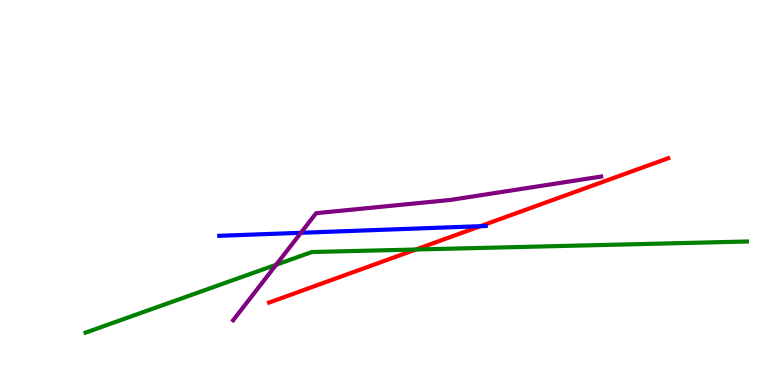[{'lines': ['blue', 'red'], 'intersections': [{'x': 6.2, 'y': 4.13}]}, {'lines': ['green', 'red'], 'intersections': [{'x': 5.37, 'y': 3.52}]}, {'lines': ['purple', 'red'], 'intersections': []}, {'lines': ['blue', 'green'], 'intersections': []}, {'lines': ['blue', 'purple'], 'intersections': [{'x': 3.88, 'y': 3.95}]}, {'lines': ['green', 'purple'], 'intersections': [{'x': 3.56, 'y': 3.12}]}]